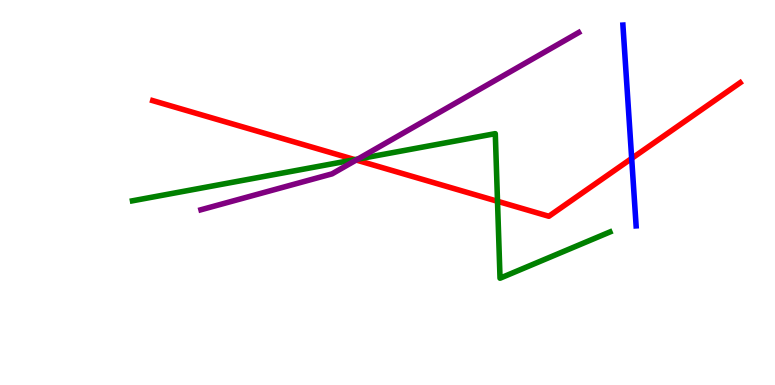[{'lines': ['blue', 'red'], 'intersections': [{'x': 8.15, 'y': 5.88}]}, {'lines': ['green', 'red'], 'intersections': [{'x': 4.58, 'y': 5.85}, {'x': 6.42, 'y': 4.77}]}, {'lines': ['purple', 'red'], 'intersections': [{'x': 4.6, 'y': 5.84}]}, {'lines': ['blue', 'green'], 'intersections': []}, {'lines': ['blue', 'purple'], 'intersections': []}, {'lines': ['green', 'purple'], 'intersections': [{'x': 4.62, 'y': 5.87}]}]